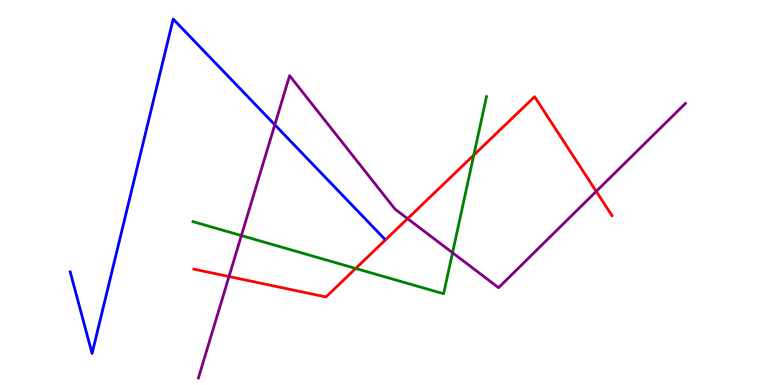[{'lines': ['blue', 'red'], 'intersections': []}, {'lines': ['green', 'red'], 'intersections': [{'x': 4.59, 'y': 3.03}, {'x': 6.11, 'y': 5.97}]}, {'lines': ['purple', 'red'], 'intersections': [{'x': 2.95, 'y': 2.82}, {'x': 5.26, 'y': 4.32}, {'x': 7.69, 'y': 5.03}]}, {'lines': ['blue', 'green'], 'intersections': []}, {'lines': ['blue', 'purple'], 'intersections': [{'x': 3.55, 'y': 6.76}]}, {'lines': ['green', 'purple'], 'intersections': [{'x': 3.11, 'y': 3.88}, {'x': 5.84, 'y': 3.44}]}]